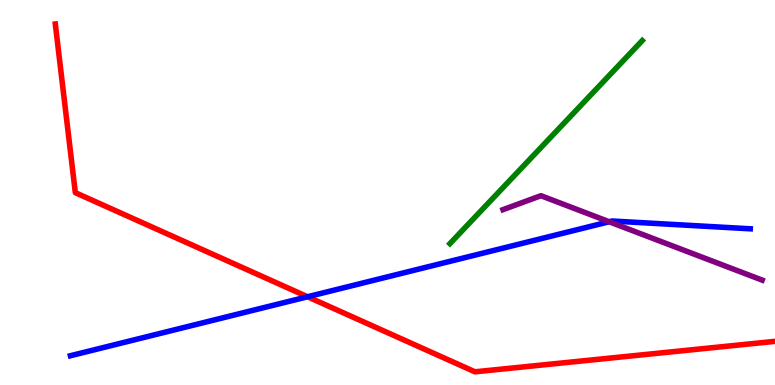[{'lines': ['blue', 'red'], 'intersections': [{'x': 3.97, 'y': 2.29}]}, {'lines': ['green', 'red'], 'intersections': []}, {'lines': ['purple', 'red'], 'intersections': []}, {'lines': ['blue', 'green'], 'intersections': []}, {'lines': ['blue', 'purple'], 'intersections': [{'x': 7.86, 'y': 4.24}]}, {'lines': ['green', 'purple'], 'intersections': []}]